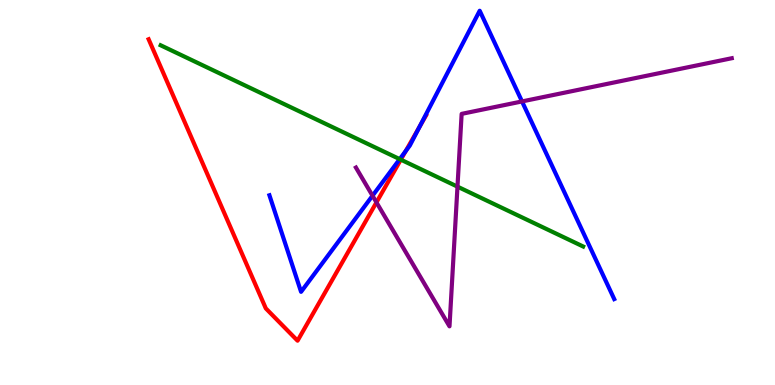[{'lines': ['blue', 'red'], 'intersections': [{'x': 5.24, 'y': 6.08}, {'x': 5.41, 'y': 6.7}]}, {'lines': ['green', 'red'], 'intersections': [{'x': 5.17, 'y': 5.85}]}, {'lines': ['purple', 'red'], 'intersections': [{'x': 4.86, 'y': 4.74}]}, {'lines': ['blue', 'green'], 'intersections': [{'x': 5.16, 'y': 5.87}]}, {'lines': ['blue', 'purple'], 'intersections': [{'x': 4.81, 'y': 4.92}, {'x': 6.74, 'y': 7.37}]}, {'lines': ['green', 'purple'], 'intersections': [{'x': 5.9, 'y': 5.15}]}]